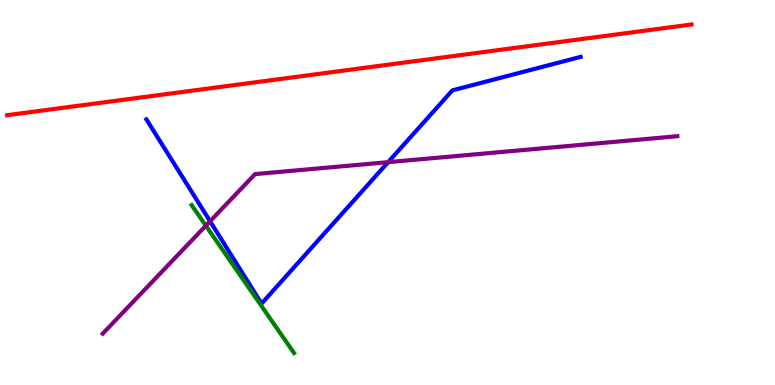[{'lines': ['blue', 'red'], 'intersections': []}, {'lines': ['green', 'red'], 'intersections': []}, {'lines': ['purple', 'red'], 'intersections': []}, {'lines': ['blue', 'green'], 'intersections': []}, {'lines': ['blue', 'purple'], 'intersections': [{'x': 2.71, 'y': 4.25}, {'x': 5.01, 'y': 5.79}]}, {'lines': ['green', 'purple'], 'intersections': [{'x': 2.66, 'y': 4.14}]}]